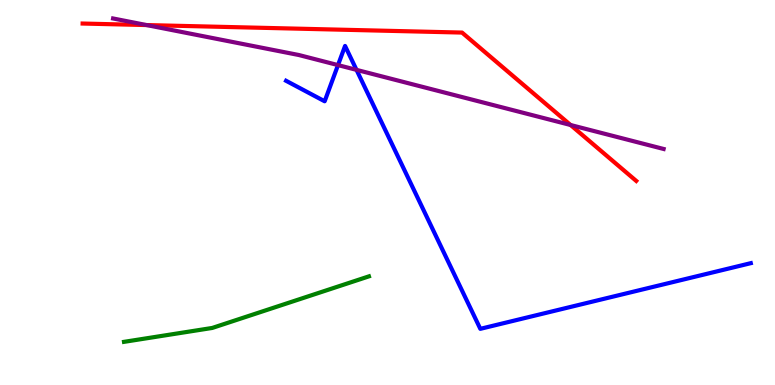[{'lines': ['blue', 'red'], 'intersections': []}, {'lines': ['green', 'red'], 'intersections': []}, {'lines': ['purple', 'red'], 'intersections': [{'x': 1.89, 'y': 9.35}, {'x': 7.36, 'y': 6.75}]}, {'lines': ['blue', 'green'], 'intersections': []}, {'lines': ['blue', 'purple'], 'intersections': [{'x': 4.36, 'y': 8.31}, {'x': 4.6, 'y': 8.19}]}, {'lines': ['green', 'purple'], 'intersections': []}]